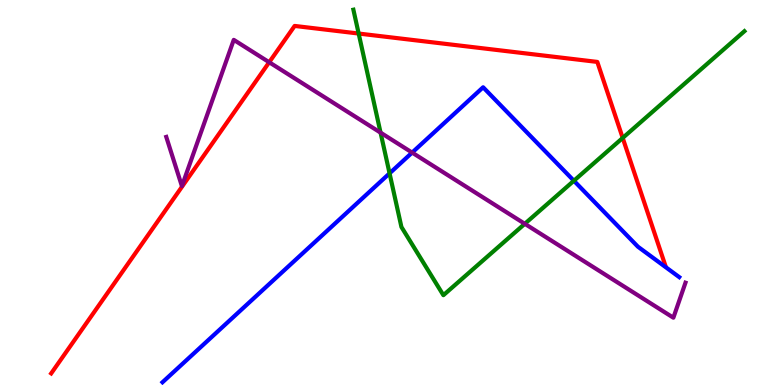[{'lines': ['blue', 'red'], 'intersections': []}, {'lines': ['green', 'red'], 'intersections': [{'x': 4.63, 'y': 9.13}, {'x': 8.03, 'y': 6.42}]}, {'lines': ['purple', 'red'], 'intersections': [{'x': 3.47, 'y': 8.38}]}, {'lines': ['blue', 'green'], 'intersections': [{'x': 5.03, 'y': 5.5}, {'x': 7.4, 'y': 5.31}]}, {'lines': ['blue', 'purple'], 'intersections': [{'x': 5.32, 'y': 6.04}]}, {'lines': ['green', 'purple'], 'intersections': [{'x': 4.91, 'y': 6.55}, {'x': 6.77, 'y': 4.19}]}]